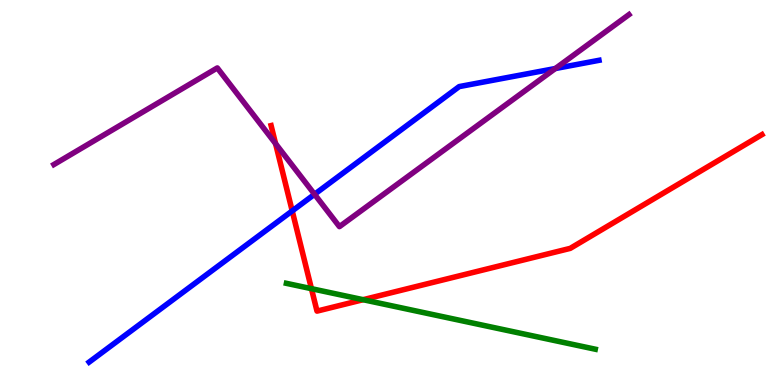[{'lines': ['blue', 'red'], 'intersections': [{'x': 3.77, 'y': 4.52}]}, {'lines': ['green', 'red'], 'intersections': [{'x': 4.02, 'y': 2.5}, {'x': 4.69, 'y': 2.22}]}, {'lines': ['purple', 'red'], 'intersections': [{'x': 3.56, 'y': 6.27}]}, {'lines': ['blue', 'green'], 'intersections': []}, {'lines': ['blue', 'purple'], 'intersections': [{'x': 4.06, 'y': 4.95}, {'x': 7.17, 'y': 8.22}]}, {'lines': ['green', 'purple'], 'intersections': []}]